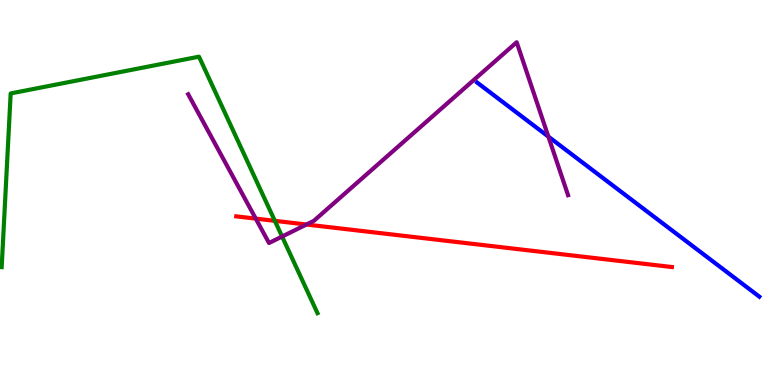[{'lines': ['blue', 'red'], 'intersections': []}, {'lines': ['green', 'red'], 'intersections': [{'x': 3.55, 'y': 4.26}]}, {'lines': ['purple', 'red'], 'intersections': [{'x': 3.3, 'y': 4.32}, {'x': 3.95, 'y': 4.17}]}, {'lines': ['blue', 'green'], 'intersections': []}, {'lines': ['blue', 'purple'], 'intersections': [{'x': 7.08, 'y': 6.45}]}, {'lines': ['green', 'purple'], 'intersections': [{'x': 3.64, 'y': 3.86}]}]